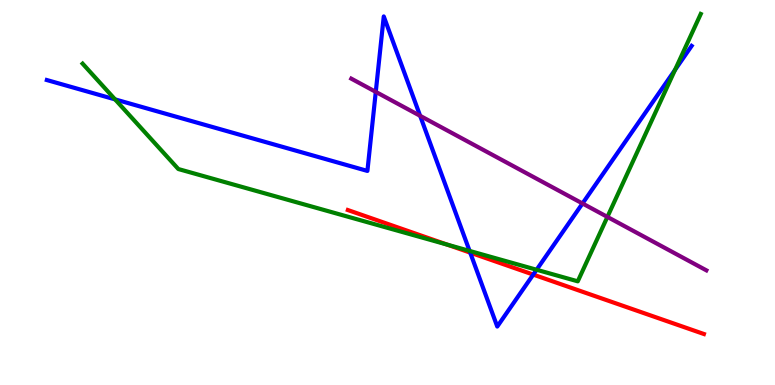[{'lines': ['blue', 'red'], 'intersections': [{'x': 6.07, 'y': 3.44}, {'x': 6.88, 'y': 2.87}]}, {'lines': ['green', 'red'], 'intersections': [{'x': 5.77, 'y': 3.65}]}, {'lines': ['purple', 'red'], 'intersections': []}, {'lines': ['blue', 'green'], 'intersections': [{'x': 1.48, 'y': 7.42}, {'x': 6.06, 'y': 3.48}, {'x': 6.92, 'y': 2.99}, {'x': 8.71, 'y': 8.18}]}, {'lines': ['blue', 'purple'], 'intersections': [{'x': 4.85, 'y': 7.61}, {'x': 5.42, 'y': 6.99}, {'x': 7.52, 'y': 4.71}]}, {'lines': ['green', 'purple'], 'intersections': [{'x': 7.84, 'y': 4.37}]}]